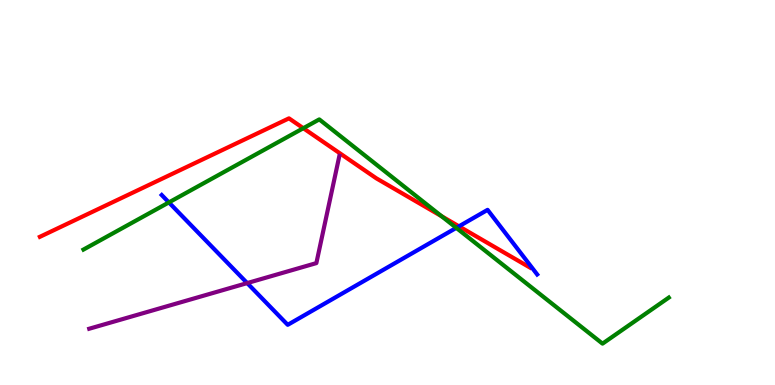[{'lines': ['blue', 'red'], 'intersections': [{'x': 5.92, 'y': 4.12}]}, {'lines': ['green', 'red'], 'intersections': [{'x': 3.91, 'y': 6.67}, {'x': 5.7, 'y': 4.38}]}, {'lines': ['purple', 'red'], 'intersections': []}, {'lines': ['blue', 'green'], 'intersections': [{'x': 2.18, 'y': 4.74}, {'x': 5.89, 'y': 4.08}]}, {'lines': ['blue', 'purple'], 'intersections': [{'x': 3.19, 'y': 2.65}]}, {'lines': ['green', 'purple'], 'intersections': []}]